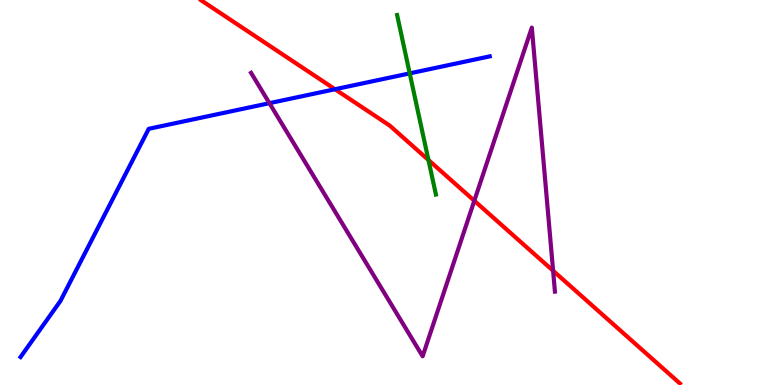[{'lines': ['blue', 'red'], 'intersections': [{'x': 4.32, 'y': 7.68}]}, {'lines': ['green', 'red'], 'intersections': [{'x': 5.53, 'y': 5.84}]}, {'lines': ['purple', 'red'], 'intersections': [{'x': 6.12, 'y': 4.79}, {'x': 7.14, 'y': 2.97}]}, {'lines': ['blue', 'green'], 'intersections': [{'x': 5.29, 'y': 8.09}]}, {'lines': ['blue', 'purple'], 'intersections': [{'x': 3.48, 'y': 7.32}]}, {'lines': ['green', 'purple'], 'intersections': []}]